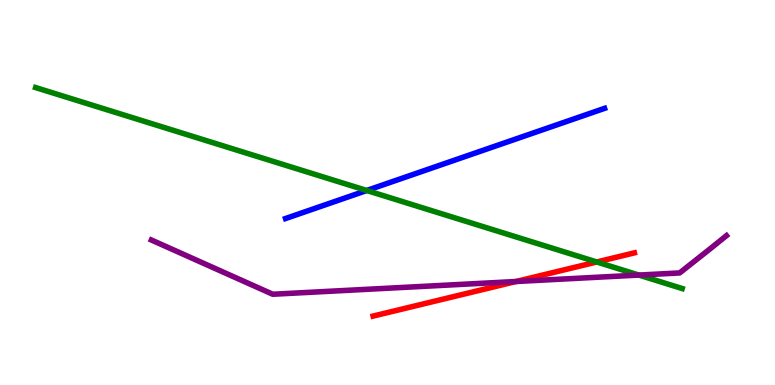[{'lines': ['blue', 'red'], 'intersections': []}, {'lines': ['green', 'red'], 'intersections': [{'x': 7.7, 'y': 3.2}]}, {'lines': ['purple', 'red'], 'intersections': [{'x': 6.66, 'y': 2.69}]}, {'lines': ['blue', 'green'], 'intersections': [{'x': 4.73, 'y': 5.05}]}, {'lines': ['blue', 'purple'], 'intersections': []}, {'lines': ['green', 'purple'], 'intersections': [{'x': 8.24, 'y': 2.86}]}]